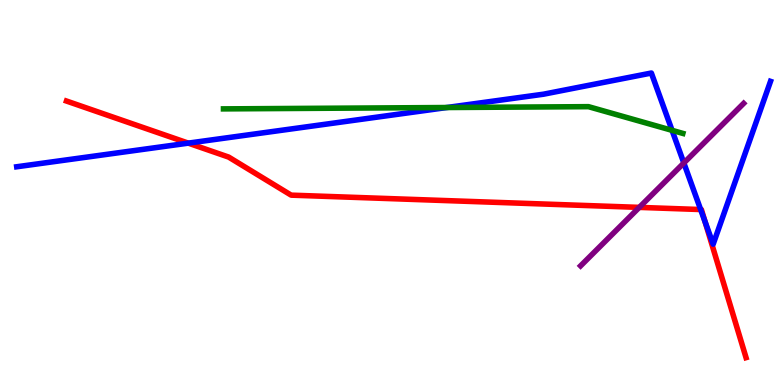[{'lines': ['blue', 'red'], 'intersections': [{'x': 2.43, 'y': 6.28}, {'x': 9.04, 'y': 4.56}, {'x': 9.1, 'y': 4.24}]}, {'lines': ['green', 'red'], 'intersections': []}, {'lines': ['purple', 'red'], 'intersections': [{'x': 8.25, 'y': 4.61}]}, {'lines': ['blue', 'green'], 'intersections': [{'x': 5.77, 'y': 7.21}, {'x': 8.67, 'y': 6.61}]}, {'lines': ['blue', 'purple'], 'intersections': [{'x': 8.82, 'y': 5.77}]}, {'lines': ['green', 'purple'], 'intersections': []}]